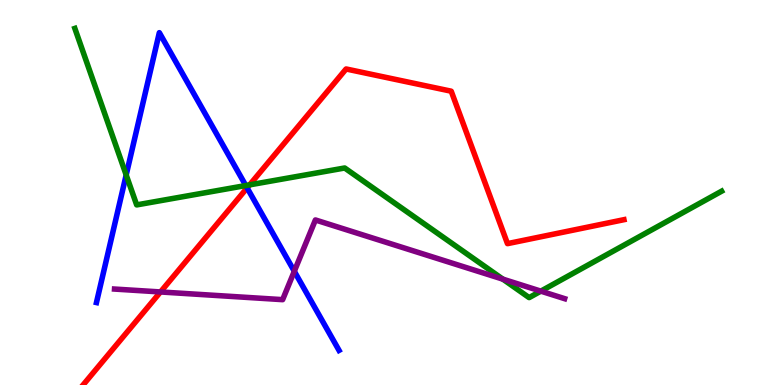[{'lines': ['blue', 'red'], 'intersections': [{'x': 3.19, 'y': 5.12}]}, {'lines': ['green', 'red'], 'intersections': [{'x': 3.22, 'y': 5.2}]}, {'lines': ['purple', 'red'], 'intersections': [{'x': 2.07, 'y': 2.42}]}, {'lines': ['blue', 'green'], 'intersections': [{'x': 1.63, 'y': 5.46}, {'x': 3.17, 'y': 5.18}]}, {'lines': ['blue', 'purple'], 'intersections': [{'x': 3.8, 'y': 2.95}]}, {'lines': ['green', 'purple'], 'intersections': [{'x': 6.49, 'y': 2.75}, {'x': 6.98, 'y': 2.44}]}]